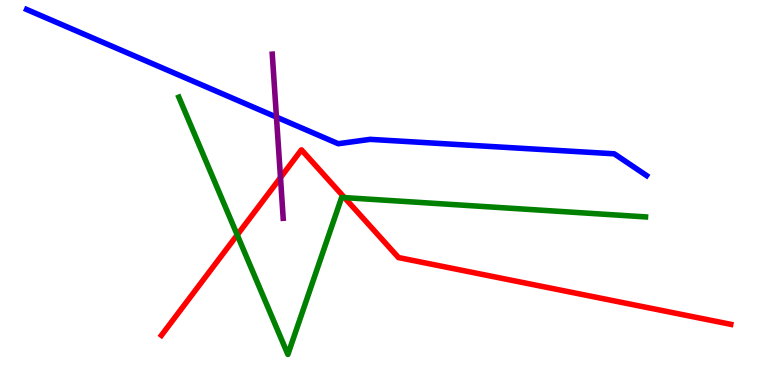[{'lines': ['blue', 'red'], 'intersections': []}, {'lines': ['green', 'red'], 'intersections': [{'x': 3.06, 'y': 3.9}, {'x': 4.44, 'y': 4.87}]}, {'lines': ['purple', 'red'], 'intersections': [{'x': 3.62, 'y': 5.39}]}, {'lines': ['blue', 'green'], 'intersections': []}, {'lines': ['blue', 'purple'], 'intersections': [{'x': 3.57, 'y': 6.96}]}, {'lines': ['green', 'purple'], 'intersections': []}]